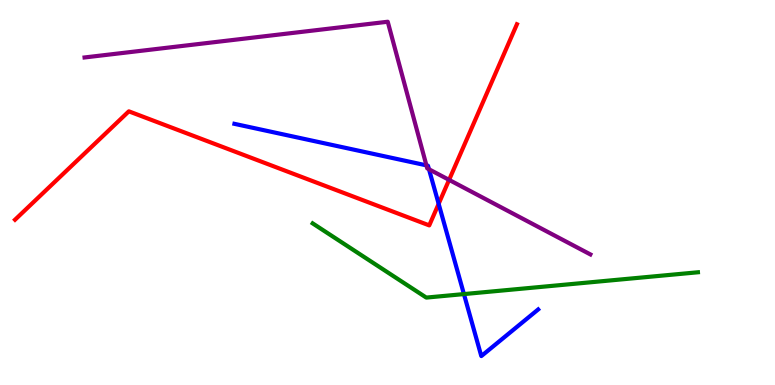[{'lines': ['blue', 'red'], 'intersections': [{'x': 5.66, 'y': 4.71}]}, {'lines': ['green', 'red'], 'intersections': []}, {'lines': ['purple', 'red'], 'intersections': [{'x': 5.79, 'y': 5.33}]}, {'lines': ['blue', 'green'], 'intersections': [{'x': 5.99, 'y': 2.36}]}, {'lines': ['blue', 'purple'], 'intersections': [{'x': 5.5, 'y': 5.7}, {'x': 5.54, 'y': 5.6}]}, {'lines': ['green', 'purple'], 'intersections': []}]